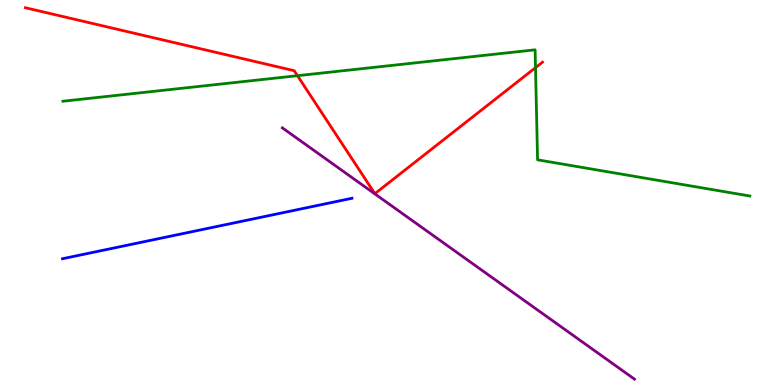[{'lines': ['blue', 'red'], 'intersections': []}, {'lines': ['green', 'red'], 'intersections': [{'x': 3.84, 'y': 8.03}, {'x': 6.91, 'y': 8.24}]}, {'lines': ['purple', 'red'], 'intersections': []}, {'lines': ['blue', 'green'], 'intersections': []}, {'lines': ['blue', 'purple'], 'intersections': []}, {'lines': ['green', 'purple'], 'intersections': []}]